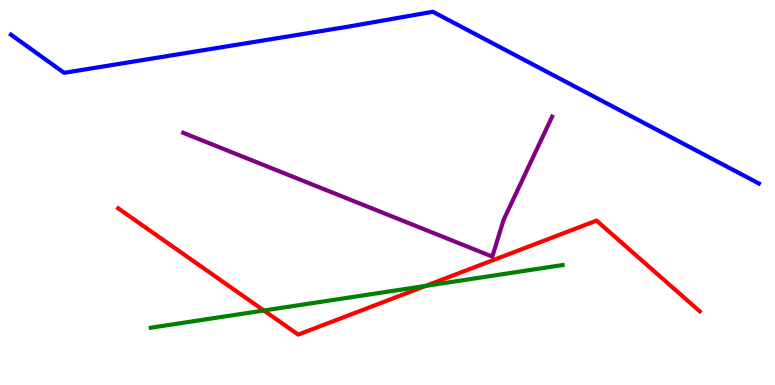[{'lines': ['blue', 'red'], 'intersections': []}, {'lines': ['green', 'red'], 'intersections': [{'x': 3.4, 'y': 1.93}, {'x': 5.49, 'y': 2.57}]}, {'lines': ['purple', 'red'], 'intersections': []}, {'lines': ['blue', 'green'], 'intersections': []}, {'lines': ['blue', 'purple'], 'intersections': []}, {'lines': ['green', 'purple'], 'intersections': []}]